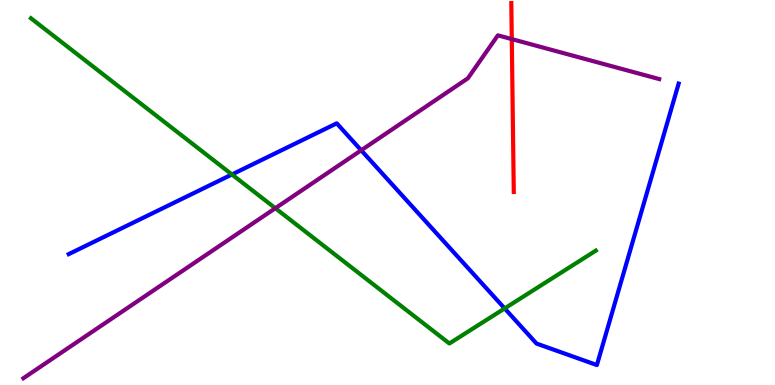[{'lines': ['blue', 'red'], 'intersections': []}, {'lines': ['green', 'red'], 'intersections': []}, {'lines': ['purple', 'red'], 'intersections': [{'x': 6.6, 'y': 8.98}]}, {'lines': ['blue', 'green'], 'intersections': [{'x': 2.99, 'y': 5.47}, {'x': 6.51, 'y': 1.99}]}, {'lines': ['blue', 'purple'], 'intersections': [{'x': 4.66, 'y': 6.1}]}, {'lines': ['green', 'purple'], 'intersections': [{'x': 3.55, 'y': 4.59}]}]